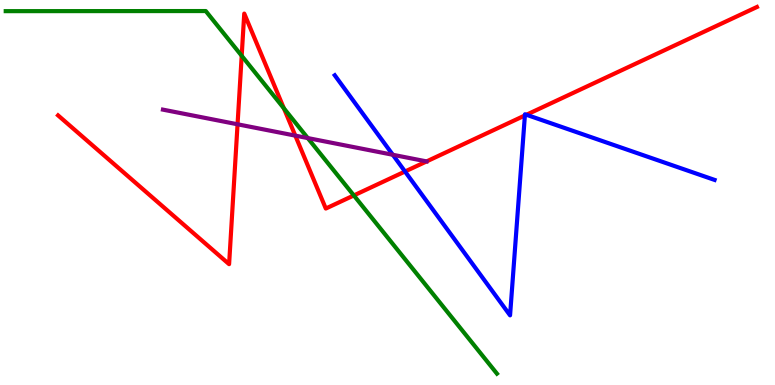[{'lines': ['blue', 'red'], 'intersections': [{'x': 5.23, 'y': 5.55}, {'x': 6.77, 'y': 7.0}, {'x': 6.79, 'y': 7.02}]}, {'lines': ['green', 'red'], 'intersections': [{'x': 3.12, 'y': 8.55}, {'x': 3.66, 'y': 7.19}, {'x': 4.57, 'y': 4.92}]}, {'lines': ['purple', 'red'], 'intersections': [{'x': 3.07, 'y': 6.77}, {'x': 3.81, 'y': 6.48}]}, {'lines': ['blue', 'green'], 'intersections': []}, {'lines': ['blue', 'purple'], 'intersections': [{'x': 5.07, 'y': 5.98}]}, {'lines': ['green', 'purple'], 'intersections': [{'x': 3.97, 'y': 6.41}]}]